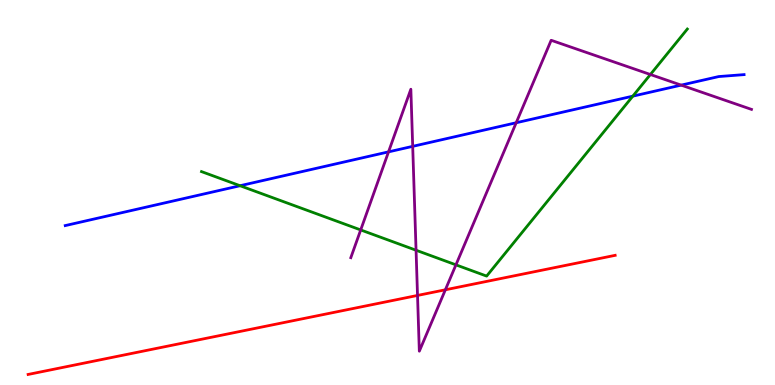[{'lines': ['blue', 'red'], 'intersections': []}, {'lines': ['green', 'red'], 'intersections': []}, {'lines': ['purple', 'red'], 'intersections': [{'x': 5.39, 'y': 2.33}, {'x': 5.75, 'y': 2.47}]}, {'lines': ['blue', 'green'], 'intersections': [{'x': 3.1, 'y': 5.18}, {'x': 8.17, 'y': 7.5}]}, {'lines': ['blue', 'purple'], 'intersections': [{'x': 5.01, 'y': 6.06}, {'x': 5.33, 'y': 6.2}, {'x': 6.66, 'y': 6.81}, {'x': 8.79, 'y': 7.79}]}, {'lines': ['green', 'purple'], 'intersections': [{'x': 4.65, 'y': 4.03}, {'x': 5.37, 'y': 3.5}, {'x': 5.88, 'y': 3.12}, {'x': 8.39, 'y': 8.06}]}]